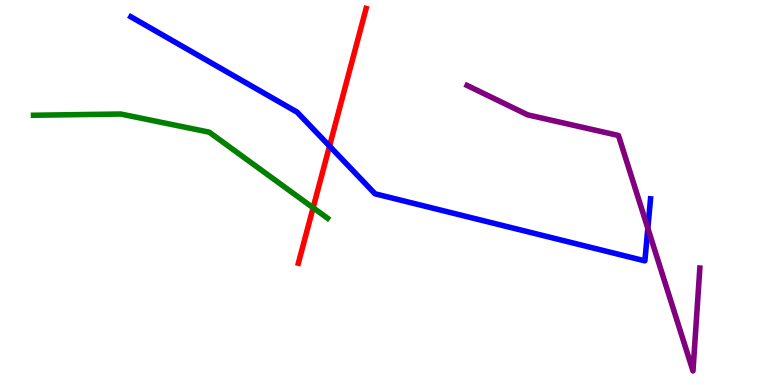[{'lines': ['blue', 'red'], 'intersections': [{'x': 4.25, 'y': 6.21}]}, {'lines': ['green', 'red'], 'intersections': [{'x': 4.04, 'y': 4.6}]}, {'lines': ['purple', 'red'], 'intersections': []}, {'lines': ['blue', 'green'], 'intersections': []}, {'lines': ['blue', 'purple'], 'intersections': [{'x': 8.36, 'y': 4.07}]}, {'lines': ['green', 'purple'], 'intersections': []}]